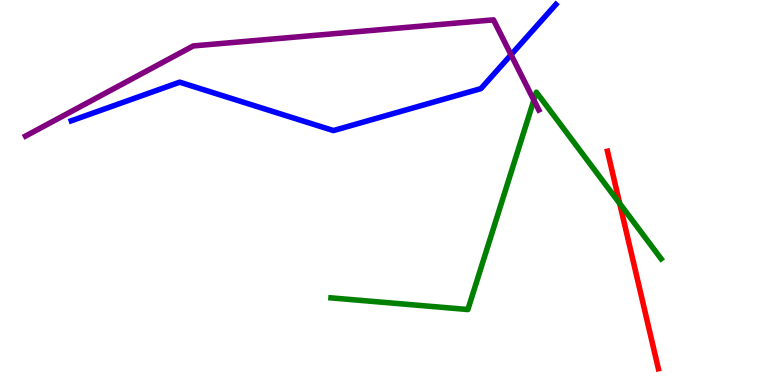[{'lines': ['blue', 'red'], 'intersections': []}, {'lines': ['green', 'red'], 'intersections': [{'x': 8.0, 'y': 4.71}]}, {'lines': ['purple', 'red'], 'intersections': []}, {'lines': ['blue', 'green'], 'intersections': []}, {'lines': ['blue', 'purple'], 'intersections': [{'x': 6.59, 'y': 8.58}]}, {'lines': ['green', 'purple'], 'intersections': [{'x': 6.89, 'y': 7.4}]}]